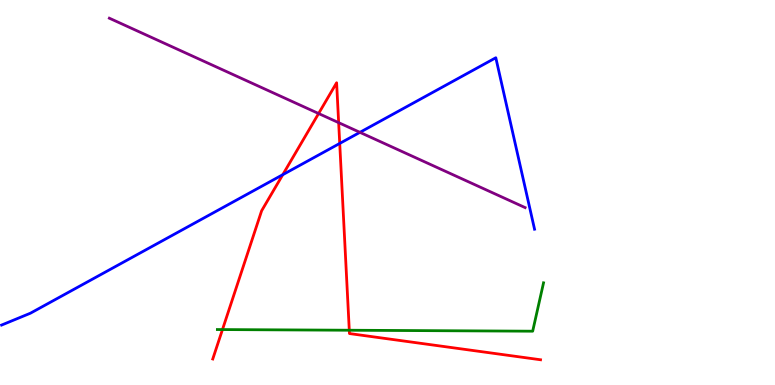[{'lines': ['blue', 'red'], 'intersections': [{'x': 3.65, 'y': 5.46}, {'x': 4.38, 'y': 6.27}]}, {'lines': ['green', 'red'], 'intersections': [{'x': 2.87, 'y': 1.44}, {'x': 4.51, 'y': 1.42}]}, {'lines': ['purple', 'red'], 'intersections': [{'x': 4.11, 'y': 7.05}, {'x': 4.37, 'y': 6.81}]}, {'lines': ['blue', 'green'], 'intersections': []}, {'lines': ['blue', 'purple'], 'intersections': [{'x': 4.64, 'y': 6.56}]}, {'lines': ['green', 'purple'], 'intersections': []}]